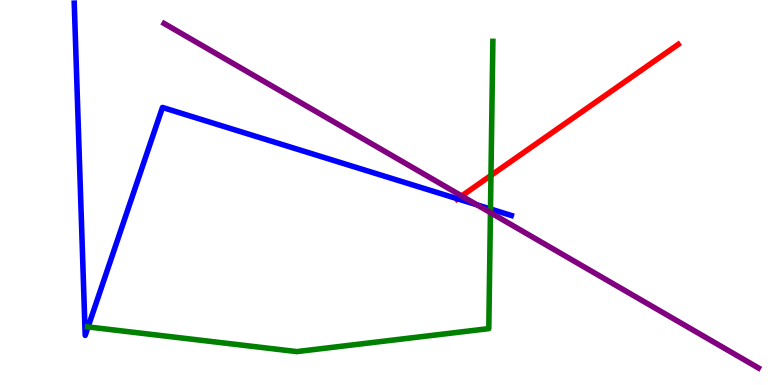[{'lines': ['blue', 'red'], 'intersections': [{'x': 5.9, 'y': 4.84}]}, {'lines': ['green', 'red'], 'intersections': [{'x': 6.34, 'y': 5.44}]}, {'lines': ['purple', 'red'], 'intersections': [{'x': 5.96, 'y': 4.91}]}, {'lines': ['blue', 'green'], 'intersections': [{'x': 1.14, 'y': 1.51}, {'x': 6.33, 'y': 4.57}]}, {'lines': ['blue', 'purple'], 'intersections': [{'x': 6.15, 'y': 4.68}]}, {'lines': ['green', 'purple'], 'intersections': [{'x': 6.33, 'y': 4.48}]}]